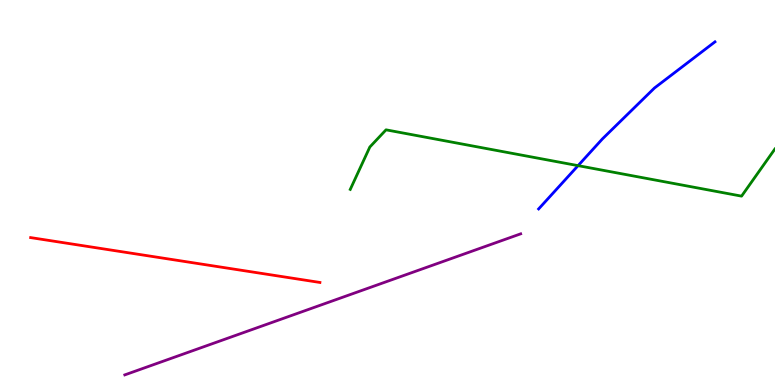[{'lines': ['blue', 'red'], 'intersections': []}, {'lines': ['green', 'red'], 'intersections': []}, {'lines': ['purple', 'red'], 'intersections': []}, {'lines': ['blue', 'green'], 'intersections': [{'x': 7.46, 'y': 5.7}]}, {'lines': ['blue', 'purple'], 'intersections': []}, {'lines': ['green', 'purple'], 'intersections': []}]